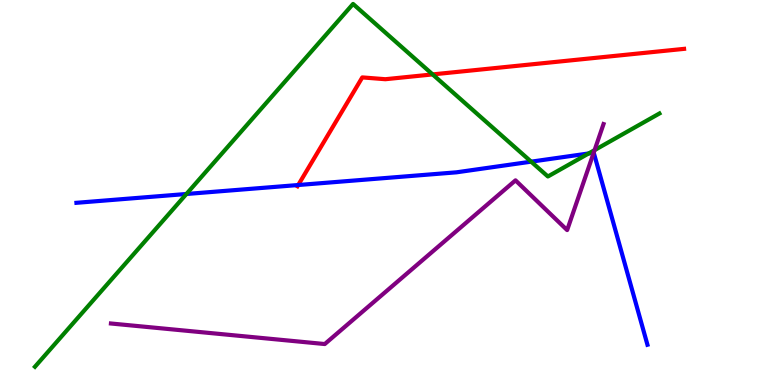[{'lines': ['blue', 'red'], 'intersections': [{'x': 3.85, 'y': 5.19}]}, {'lines': ['green', 'red'], 'intersections': [{'x': 5.58, 'y': 8.07}]}, {'lines': ['purple', 'red'], 'intersections': []}, {'lines': ['blue', 'green'], 'intersections': [{'x': 2.41, 'y': 4.96}, {'x': 6.85, 'y': 5.8}, {'x': 7.6, 'y': 6.01}]}, {'lines': ['blue', 'purple'], 'intersections': [{'x': 7.66, 'y': 6.03}]}, {'lines': ['green', 'purple'], 'intersections': [{'x': 7.67, 'y': 6.1}]}]